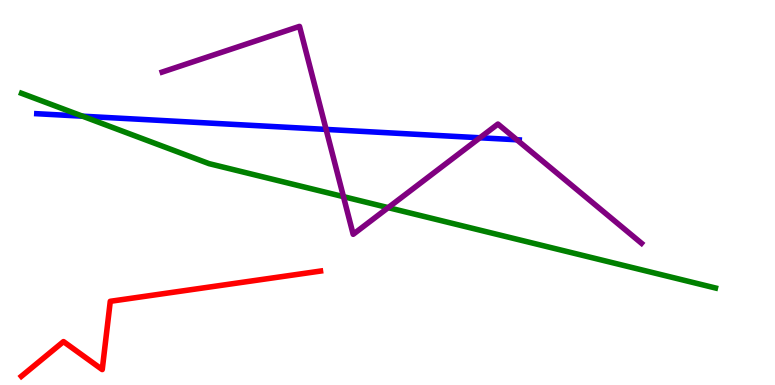[{'lines': ['blue', 'red'], 'intersections': []}, {'lines': ['green', 'red'], 'intersections': []}, {'lines': ['purple', 'red'], 'intersections': []}, {'lines': ['blue', 'green'], 'intersections': [{'x': 1.07, 'y': 6.98}]}, {'lines': ['blue', 'purple'], 'intersections': [{'x': 4.21, 'y': 6.64}, {'x': 6.19, 'y': 6.42}, {'x': 6.67, 'y': 6.37}]}, {'lines': ['green', 'purple'], 'intersections': [{'x': 4.43, 'y': 4.89}, {'x': 5.01, 'y': 4.61}]}]